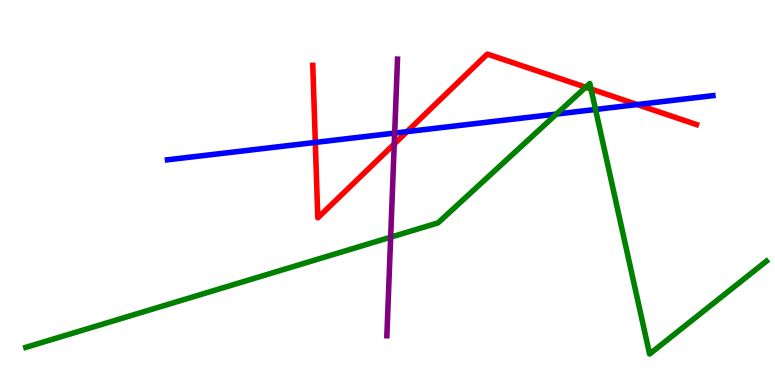[{'lines': ['blue', 'red'], 'intersections': [{'x': 4.07, 'y': 6.3}, {'x': 5.25, 'y': 6.58}, {'x': 8.22, 'y': 7.28}]}, {'lines': ['green', 'red'], 'intersections': [{'x': 7.56, 'y': 7.73}, {'x': 7.63, 'y': 7.69}]}, {'lines': ['purple', 'red'], 'intersections': [{'x': 5.09, 'y': 6.26}]}, {'lines': ['blue', 'green'], 'intersections': [{'x': 7.18, 'y': 7.04}, {'x': 7.68, 'y': 7.16}]}, {'lines': ['blue', 'purple'], 'intersections': [{'x': 5.09, 'y': 6.54}]}, {'lines': ['green', 'purple'], 'intersections': [{'x': 5.04, 'y': 3.84}]}]